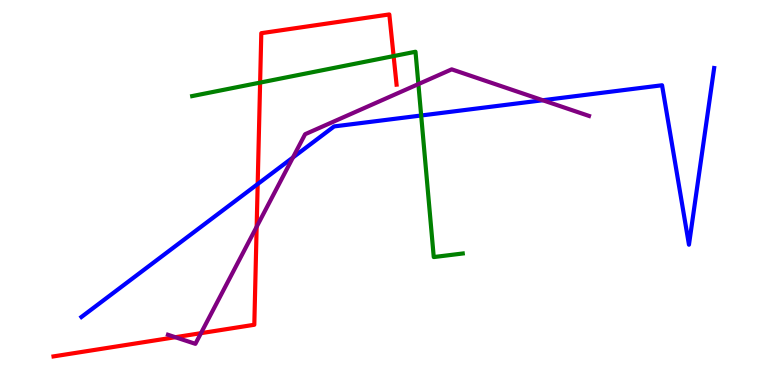[{'lines': ['blue', 'red'], 'intersections': [{'x': 3.32, 'y': 5.22}]}, {'lines': ['green', 'red'], 'intersections': [{'x': 3.36, 'y': 7.85}, {'x': 5.08, 'y': 8.54}]}, {'lines': ['purple', 'red'], 'intersections': [{'x': 2.26, 'y': 1.24}, {'x': 2.59, 'y': 1.35}, {'x': 3.31, 'y': 4.11}]}, {'lines': ['blue', 'green'], 'intersections': [{'x': 5.43, 'y': 7.0}]}, {'lines': ['blue', 'purple'], 'intersections': [{'x': 3.78, 'y': 5.91}, {'x': 7.0, 'y': 7.4}]}, {'lines': ['green', 'purple'], 'intersections': [{'x': 5.4, 'y': 7.82}]}]